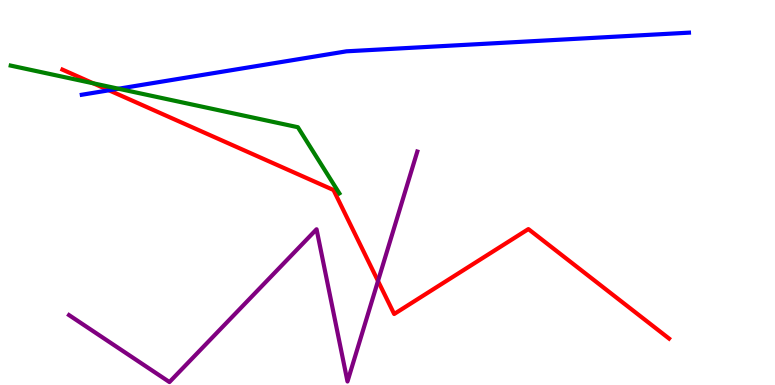[{'lines': ['blue', 'red'], 'intersections': [{'x': 1.41, 'y': 7.65}]}, {'lines': ['green', 'red'], 'intersections': [{'x': 1.2, 'y': 7.84}]}, {'lines': ['purple', 'red'], 'intersections': [{'x': 4.88, 'y': 2.7}]}, {'lines': ['blue', 'green'], 'intersections': [{'x': 1.53, 'y': 7.7}]}, {'lines': ['blue', 'purple'], 'intersections': []}, {'lines': ['green', 'purple'], 'intersections': []}]